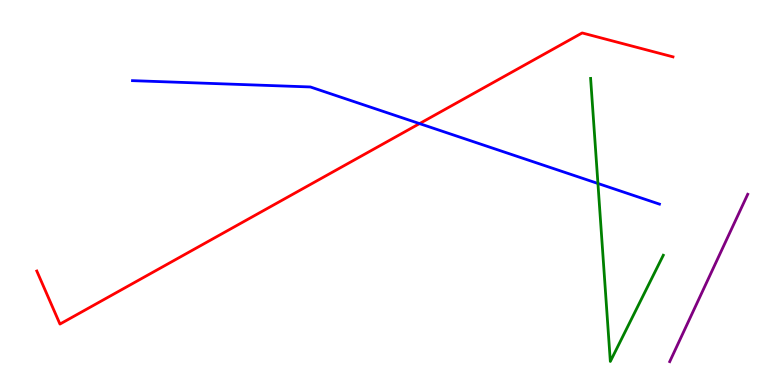[{'lines': ['blue', 'red'], 'intersections': [{'x': 5.41, 'y': 6.79}]}, {'lines': ['green', 'red'], 'intersections': []}, {'lines': ['purple', 'red'], 'intersections': []}, {'lines': ['blue', 'green'], 'intersections': [{'x': 7.72, 'y': 5.23}]}, {'lines': ['blue', 'purple'], 'intersections': []}, {'lines': ['green', 'purple'], 'intersections': []}]